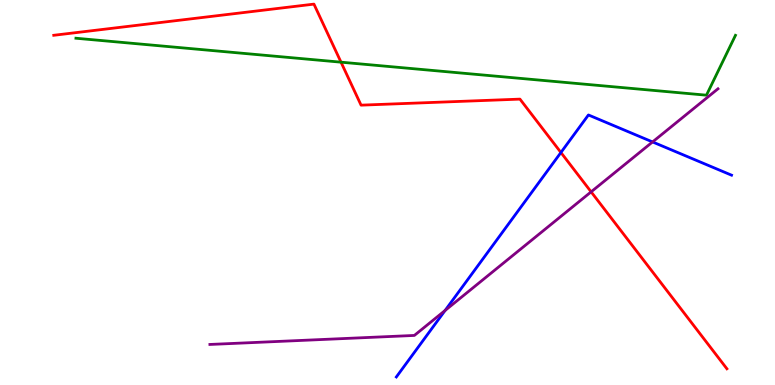[{'lines': ['blue', 'red'], 'intersections': [{'x': 7.24, 'y': 6.04}]}, {'lines': ['green', 'red'], 'intersections': [{'x': 4.4, 'y': 8.39}]}, {'lines': ['purple', 'red'], 'intersections': [{'x': 7.63, 'y': 5.02}]}, {'lines': ['blue', 'green'], 'intersections': []}, {'lines': ['blue', 'purple'], 'intersections': [{'x': 5.74, 'y': 1.94}, {'x': 8.42, 'y': 6.31}]}, {'lines': ['green', 'purple'], 'intersections': []}]